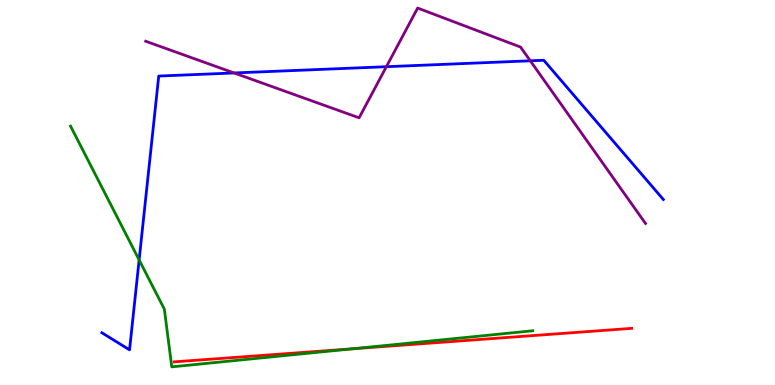[{'lines': ['blue', 'red'], 'intersections': []}, {'lines': ['green', 'red'], 'intersections': [{'x': 4.54, 'y': 0.939}]}, {'lines': ['purple', 'red'], 'intersections': []}, {'lines': ['blue', 'green'], 'intersections': [{'x': 1.8, 'y': 3.25}]}, {'lines': ['blue', 'purple'], 'intersections': [{'x': 3.02, 'y': 8.1}, {'x': 4.99, 'y': 8.27}, {'x': 6.84, 'y': 8.42}]}, {'lines': ['green', 'purple'], 'intersections': []}]